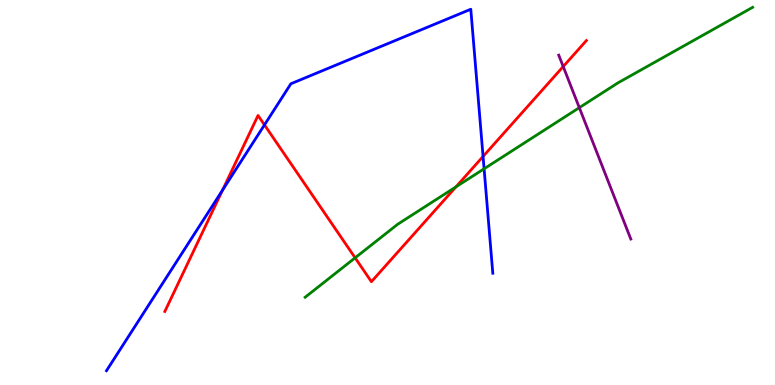[{'lines': ['blue', 'red'], 'intersections': [{'x': 2.87, 'y': 5.06}, {'x': 3.41, 'y': 6.76}, {'x': 6.23, 'y': 5.94}]}, {'lines': ['green', 'red'], 'intersections': [{'x': 4.58, 'y': 3.3}, {'x': 5.88, 'y': 5.15}]}, {'lines': ['purple', 'red'], 'intersections': [{'x': 7.27, 'y': 8.27}]}, {'lines': ['blue', 'green'], 'intersections': [{'x': 6.25, 'y': 5.62}]}, {'lines': ['blue', 'purple'], 'intersections': []}, {'lines': ['green', 'purple'], 'intersections': [{'x': 7.48, 'y': 7.2}]}]